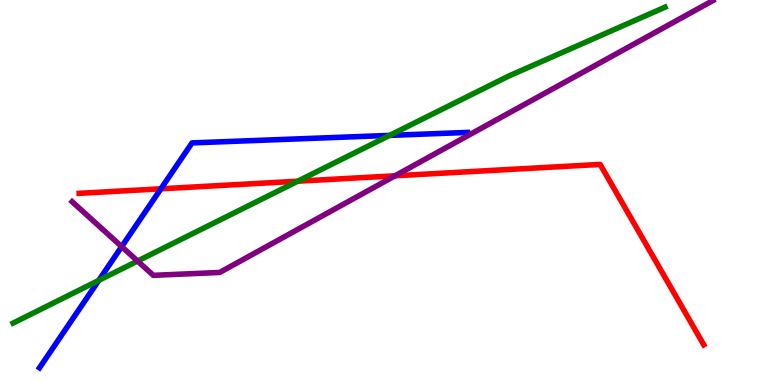[{'lines': ['blue', 'red'], 'intersections': [{'x': 2.08, 'y': 5.1}]}, {'lines': ['green', 'red'], 'intersections': [{'x': 3.84, 'y': 5.29}]}, {'lines': ['purple', 'red'], 'intersections': [{'x': 5.1, 'y': 5.43}]}, {'lines': ['blue', 'green'], 'intersections': [{'x': 1.27, 'y': 2.72}, {'x': 5.03, 'y': 6.48}]}, {'lines': ['blue', 'purple'], 'intersections': [{'x': 1.57, 'y': 3.59}]}, {'lines': ['green', 'purple'], 'intersections': [{'x': 1.78, 'y': 3.22}]}]